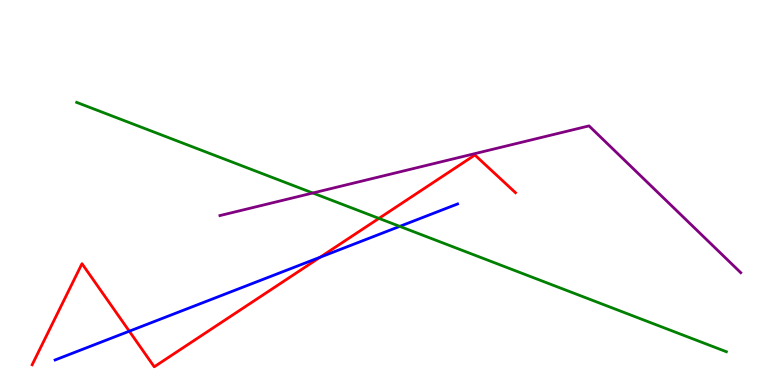[{'lines': ['blue', 'red'], 'intersections': [{'x': 1.67, 'y': 1.4}, {'x': 4.13, 'y': 3.32}]}, {'lines': ['green', 'red'], 'intersections': [{'x': 4.89, 'y': 4.33}]}, {'lines': ['purple', 'red'], 'intersections': []}, {'lines': ['blue', 'green'], 'intersections': [{'x': 5.16, 'y': 4.12}]}, {'lines': ['blue', 'purple'], 'intersections': []}, {'lines': ['green', 'purple'], 'intersections': [{'x': 4.04, 'y': 4.99}]}]